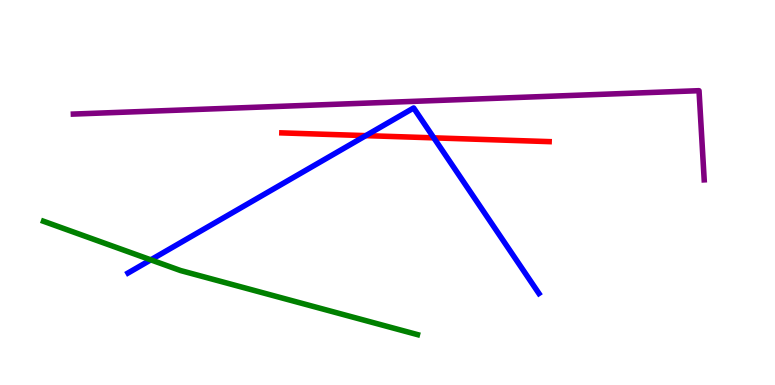[{'lines': ['blue', 'red'], 'intersections': [{'x': 4.72, 'y': 6.48}, {'x': 5.6, 'y': 6.42}]}, {'lines': ['green', 'red'], 'intersections': []}, {'lines': ['purple', 'red'], 'intersections': []}, {'lines': ['blue', 'green'], 'intersections': [{'x': 1.95, 'y': 3.25}]}, {'lines': ['blue', 'purple'], 'intersections': []}, {'lines': ['green', 'purple'], 'intersections': []}]